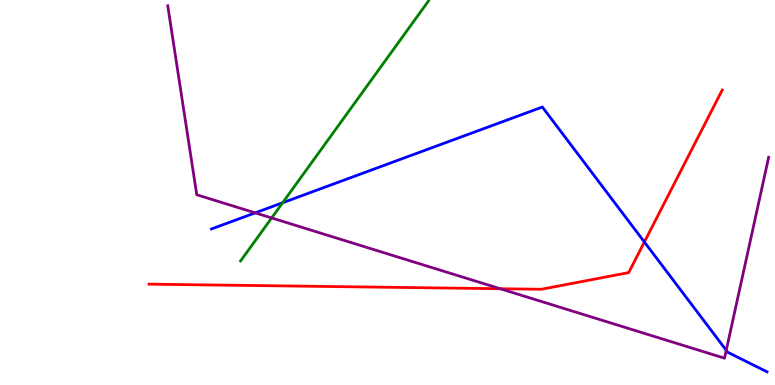[{'lines': ['blue', 'red'], 'intersections': [{'x': 8.31, 'y': 3.71}]}, {'lines': ['green', 'red'], 'intersections': []}, {'lines': ['purple', 'red'], 'intersections': [{'x': 6.45, 'y': 2.5}]}, {'lines': ['blue', 'green'], 'intersections': [{'x': 3.65, 'y': 4.73}]}, {'lines': ['blue', 'purple'], 'intersections': [{'x': 3.29, 'y': 4.47}, {'x': 9.37, 'y': 0.901}]}, {'lines': ['green', 'purple'], 'intersections': [{'x': 3.51, 'y': 4.34}]}]